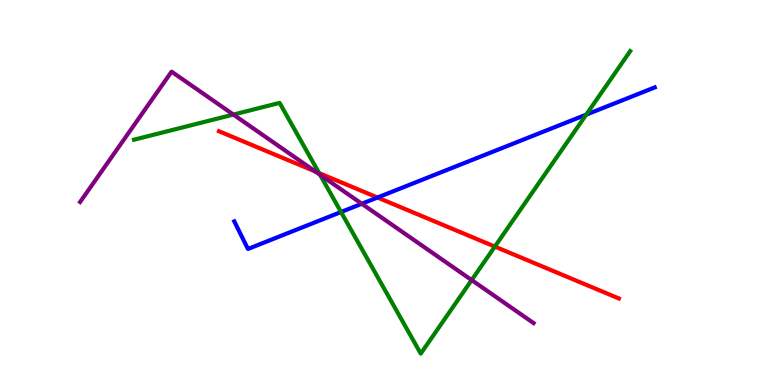[{'lines': ['blue', 'red'], 'intersections': [{'x': 4.87, 'y': 4.87}]}, {'lines': ['green', 'red'], 'intersections': [{'x': 4.12, 'y': 5.5}, {'x': 6.39, 'y': 3.59}]}, {'lines': ['purple', 'red'], 'intersections': [{'x': 4.07, 'y': 5.54}]}, {'lines': ['blue', 'green'], 'intersections': [{'x': 4.4, 'y': 4.49}, {'x': 7.56, 'y': 7.02}]}, {'lines': ['blue', 'purple'], 'intersections': [{'x': 4.67, 'y': 4.71}]}, {'lines': ['green', 'purple'], 'intersections': [{'x': 3.01, 'y': 7.02}, {'x': 4.13, 'y': 5.46}, {'x': 6.09, 'y': 2.73}]}]